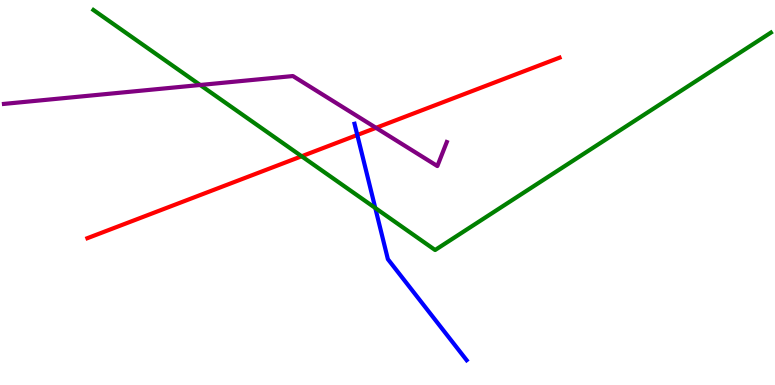[{'lines': ['blue', 'red'], 'intersections': [{'x': 4.61, 'y': 6.49}]}, {'lines': ['green', 'red'], 'intersections': [{'x': 3.89, 'y': 5.94}]}, {'lines': ['purple', 'red'], 'intersections': [{'x': 4.85, 'y': 6.68}]}, {'lines': ['blue', 'green'], 'intersections': [{'x': 4.84, 'y': 4.6}]}, {'lines': ['blue', 'purple'], 'intersections': []}, {'lines': ['green', 'purple'], 'intersections': [{'x': 2.58, 'y': 7.79}]}]